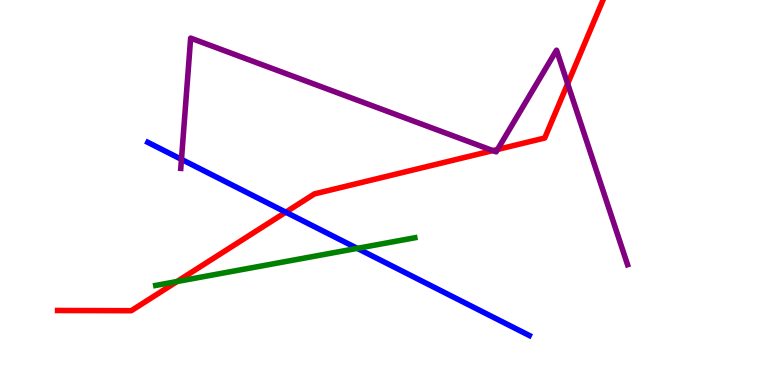[{'lines': ['blue', 'red'], 'intersections': [{'x': 3.69, 'y': 4.49}]}, {'lines': ['green', 'red'], 'intersections': [{'x': 2.28, 'y': 2.69}]}, {'lines': ['purple', 'red'], 'intersections': [{'x': 6.36, 'y': 6.09}, {'x': 6.42, 'y': 6.12}, {'x': 7.32, 'y': 7.83}]}, {'lines': ['blue', 'green'], 'intersections': [{'x': 4.61, 'y': 3.55}]}, {'lines': ['blue', 'purple'], 'intersections': [{'x': 2.34, 'y': 5.86}]}, {'lines': ['green', 'purple'], 'intersections': []}]